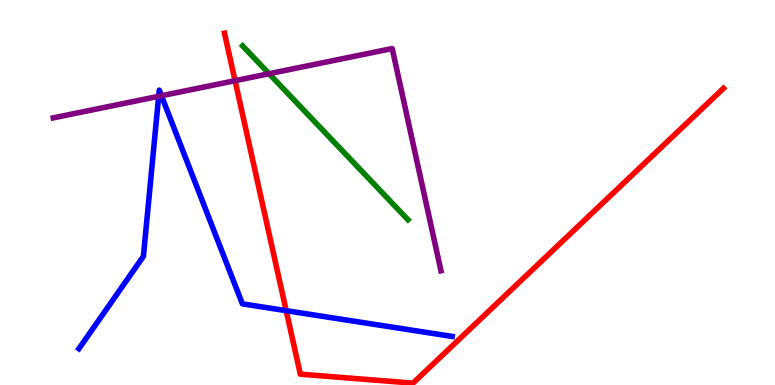[{'lines': ['blue', 'red'], 'intersections': [{'x': 3.69, 'y': 1.93}]}, {'lines': ['green', 'red'], 'intersections': []}, {'lines': ['purple', 'red'], 'intersections': [{'x': 3.03, 'y': 7.9}]}, {'lines': ['blue', 'green'], 'intersections': []}, {'lines': ['blue', 'purple'], 'intersections': [{'x': 2.05, 'y': 7.5}, {'x': 2.08, 'y': 7.51}]}, {'lines': ['green', 'purple'], 'intersections': [{'x': 3.47, 'y': 8.09}]}]